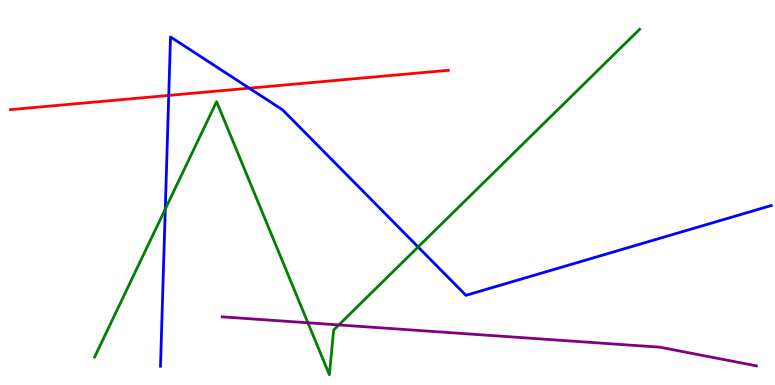[{'lines': ['blue', 'red'], 'intersections': [{'x': 2.18, 'y': 7.52}, {'x': 3.22, 'y': 7.71}]}, {'lines': ['green', 'red'], 'intersections': []}, {'lines': ['purple', 'red'], 'intersections': []}, {'lines': ['blue', 'green'], 'intersections': [{'x': 2.13, 'y': 4.57}, {'x': 5.4, 'y': 3.58}]}, {'lines': ['blue', 'purple'], 'intersections': []}, {'lines': ['green', 'purple'], 'intersections': [{'x': 3.97, 'y': 1.62}, {'x': 4.37, 'y': 1.56}]}]